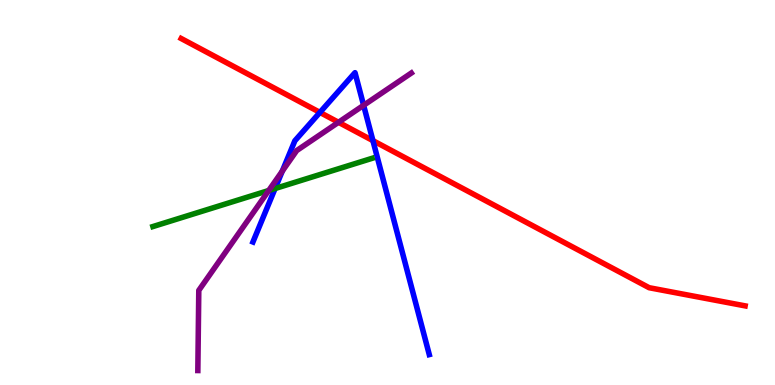[{'lines': ['blue', 'red'], 'intersections': [{'x': 4.13, 'y': 7.08}, {'x': 4.81, 'y': 6.35}]}, {'lines': ['green', 'red'], 'intersections': []}, {'lines': ['purple', 'red'], 'intersections': [{'x': 4.37, 'y': 6.82}]}, {'lines': ['blue', 'green'], 'intersections': [{'x': 3.55, 'y': 5.1}]}, {'lines': ['blue', 'purple'], 'intersections': [{'x': 3.64, 'y': 5.55}, {'x': 4.69, 'y': 7.26}]}, {'lines': ['green', 'purple'], 'intersections': [{'x': 3.47, 'y': 5.05}]}]